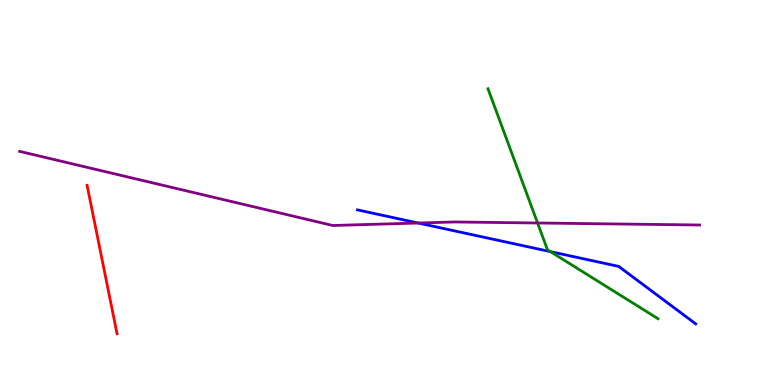[{'lines': ['blue', 'red'], 'intersections': []}, {'lines': ['green', 'red'], 'intersections': []}, {'lines': ['purple', 'red'], 'intersections': []}, {'lines': ['blue', 'green'], 'intersections': [{'x': 7.1, 'y': 3.46}]}, {'lines': ['blue', 'purple'], 'intersections': [{'x': 5.4, 'y': 4.21}]}, {'lines': ['green', 'purple'], 'intersections': [{'x': 6.94, 'y': 4.21}]}]